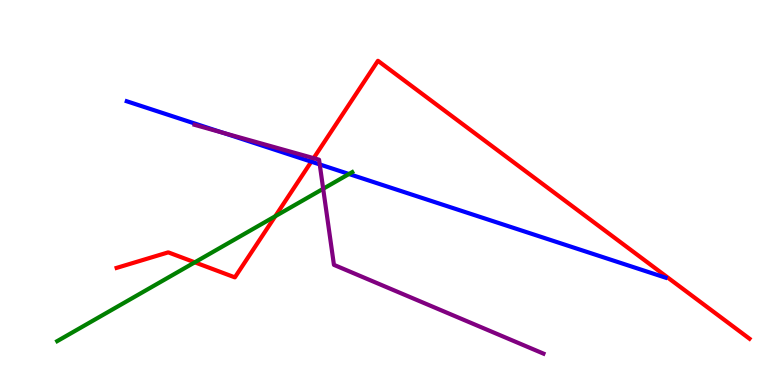[{'lines': ['blue', 'red'], 'intersections': [{'x': 4.02, 'y': 5.8}]}, {'lines': ['green', 'red'], 'intersections': [{'x': 2.51, 'y': 3.19}, {'x': 3.55, 'y': 4.38}]}, {'lines': ['purple', 'red'], 'intersections': [{'x': 4.05, 'y': 5.89}]}, {'lines': ['blue', 'green'], 'intersections': [{'x': 4.5, 'y': 5.48}]}, {'lines': ['blue', 'purple'], 'intersections': [{'x': 2.88, 'y': 6.55}, {'x': 4.13, 'y': 5.73}]}, {'lines': ['green', 'purple'], 'intersections': [{'x': 4.17, 'y': 5.1}]}]